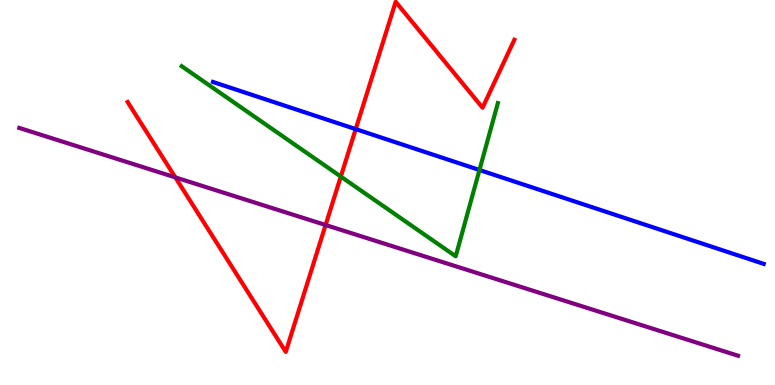[{'lines': ['blue', 'red'], 'intersections': [{'x': 4.59, 'y': 6.65}]}, {'lines': ['green', 'red'], 'intersections': [{'x': 4.4, 'y': 5.41}]}, {'lines': ['purple', 'red'], 'intersections': [{'x': 2.26, 'y': 5.39}, {'x': 4.2, 'y': 4.16}]}, {'lines': ['blue', 'green'], 'intersections': [{'x': 6.19, 'y': 5.58}]}, {'lines': ['blue', 'purple'], 'intersections': []}, {'lines': ['green', 'purple'], 'intersections': []}]